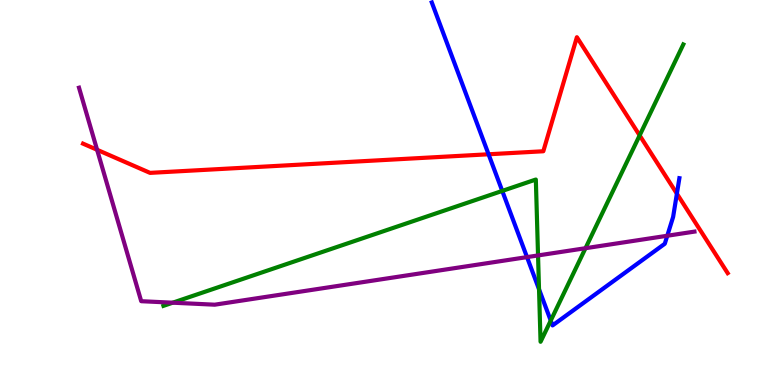[{'lines': ['blue', 'red'], 'intersections': [{'x': 6.3, 'y': 5.99}, {'x': 8.73, 'y': 4.97}]}, {'lines': ['green', 'red'], 'intersections': [{'x': 8.25, 'y': 6.48}]}, {'lines': ['purple', 'red'], 'intersections': [{'x': 1.25, 'y': 6.11}]}, {'lines': ['blue', 'green'], 'intersections': [{'x': 6.48, 'y': 5.04}, {'x': 6.96, 'y': 2.49}, {'x': 7.11, 'y': 1.67}]}, {'lines': ['blue', 'purple'], 'intersections': [{'x': 6.8, 'y': 3.32}, {'x': 8.61, 'y': 3.88}]}, {'lines': ['green', 'purple'], 'intersections': [{'x': 2.23, 'y': 2.14}, {'x': 6.94, 'y': 3.37}, {'x': 7.55, 'y': 3.55}]}]